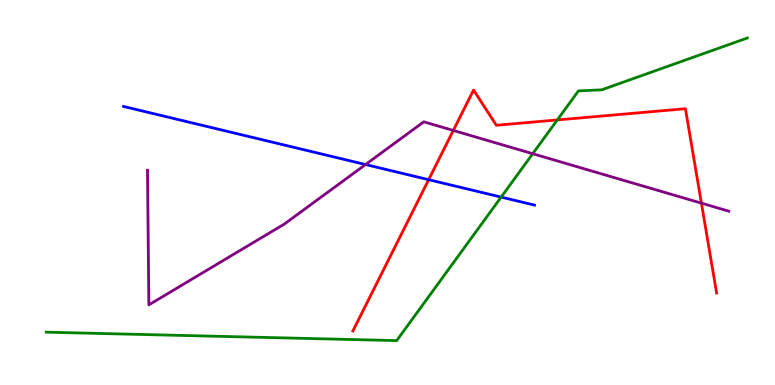[{'lines': ['blue', 'red'], 'intersections': [{'x': 5.53, 'y': 5.33}]}, {'lines': ['green', 'red'], 'intersections': [{'x': 7.19, 'y': 6.88}]}, {'lines': ['purple', 'red'], 'intersections': [{'x': 5.85, 'y': 6.61}, {'x': 9.05, 'y': 4.72}]}, {'lines': ['blue', 'green'], 'intersections': [{'x': 6.47, 'y': 4.88}]}, {'lines': ['blue', 'purple'], 'intersections': [{'x': 4.72, 'y': 5.73}]}, {'lines': ['green', 'purple'], 'intersections': [{'x': 6.87, 'y': 6.01}]}]